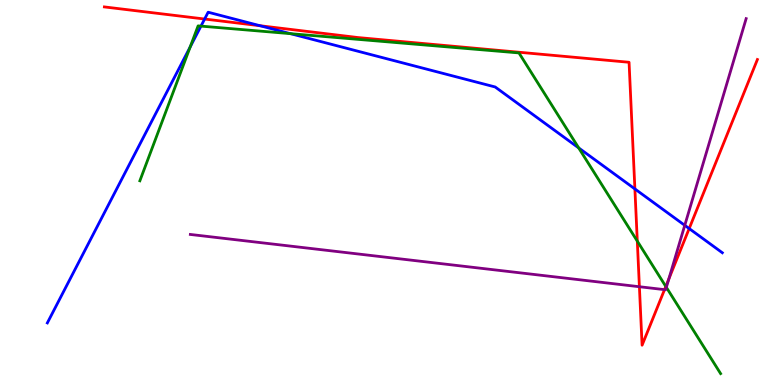[{'lines': ['blue', 'red'], 'intersections': [{'x': 2.64, 'y': 9.51}, {'x': 3.35, 'y': 9.33}, {'x': 8.19, 'y': 5.09}, {'x': 8.89, 'y': 4.06}]}, {'lines': ['green', 'red'], 'intersections': [{'x': 8.22, 'y': 3.74}, {'x': 8.59, 'y': 2.56}]}, {'lines': ['purple', 'red'], 'intersections': [{'x': 8.25, 'y': 2.55}, {'x': 8.57, 'y': 2.48}, {'x': 8.63, 'y': 2.76}]}, {'lines': ['blue', 'green'], 'intersections': [{'x': 2.45, 'y': 8.78}, {'x': 2.59, 'y': 9.32}, {'x': 3.75, 'y': 9.13}, {'x': 7.47, 'y': 6.16}]}, {'lines': ['blue', 'purple'], 'intersections': [{'x': 8.84, 'y': 4.15}]}, {'lines': ['green', 'purple'], 'intersections': [{'x': 8.6, 'y': 2.54}]}]